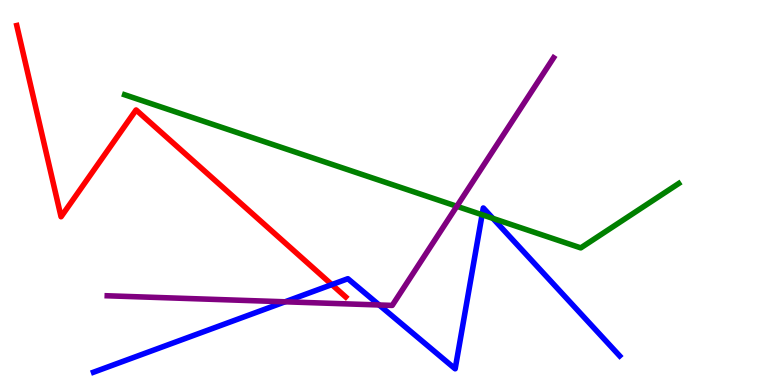[{'lines': ['blue', 'red'], 'intersections': [{'x': 4.28, 'y': 2.61}]}, {'lines': ['green', 'red'], 'intersections': []}, {'lines': ['purple', 'red'], 'intersections': []}, {'lines': ['blue', 'green'], 'intersections': [{'x': 6.22, 'y': 4.42}, {'x': 6.36, 'y': 4.33}]}, {'lines': ['blue', 'purple'], 'intersections': [{'x': 3.68, 'y': 2.16}, {'x': 4.89, 'y': 2.08}]}, {'lines': ['green', 'purple'], 'intersections': [{'x': 5.89, 'y': 4.64}]}]